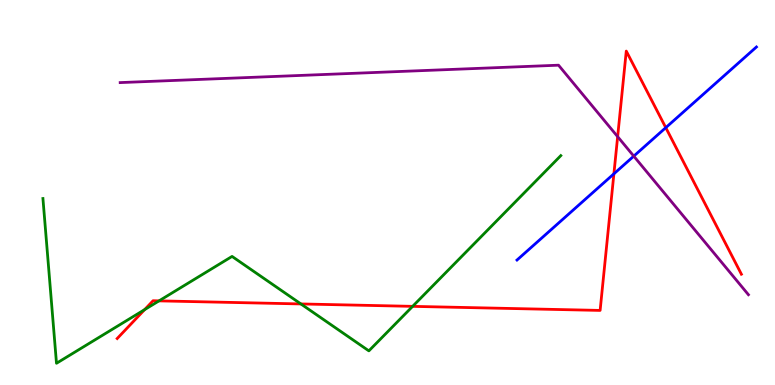[{'lines': ['blue', 'red'], 'intersections': [{'x': 7.92, 'y': 5.49}, {'x': 8.59, 'y': 6.68}]}, {'lines': ['green', 'red'], 'intersections': [{'x': 1.87, 'y': 1.96}, {'x': 2.05, 'y': 2.19}, {'x': 3.88, 'y': 2.11}, {'x': 5.32, 'y': 2.04}]}, {'lines': ['purple', 'red'], 'intersections': [{'x': 7.97, 'y': 6.45}]}, {'lines': ['blue', 'green'], 'intersections': []}, {'lines': ['blue', 'purple'], 'intersections': [{'x': 8.18, 'y': 5.94}]}, {'lines': ['green', 'purple'], 'intersections': []}]